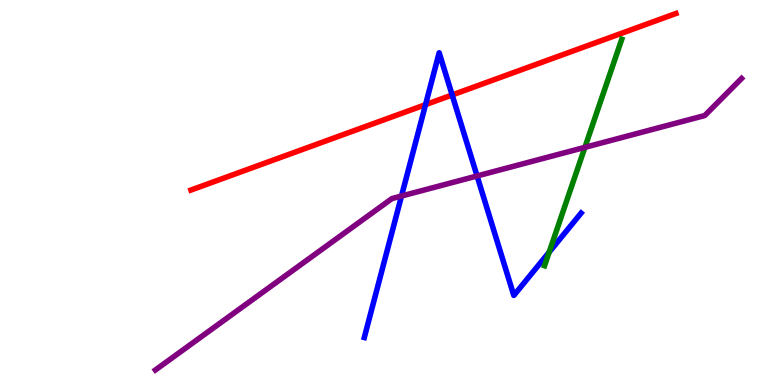[{'lines': ['blue', 'red'], 'intersections': [{'x': 5.49, 'y': 7.28}, {'x': 5.83, 'y': 7.53}]}, {'lines': ['green', 'red'], 'intersections': []}, {'lines': ['purple', 'red'], 'intersections': []}, {'lines': ['blue', 'green'], 'intersections': [{'x': 7.09, 'y': 3.45}]}, {'lines': ['blue', 'purple'], 'intersections': [{'x': 5.18, 'y': 4.91}, {'x': 6.16, 'y': 5.43}]}, {'lines': ['green', 'purple'], 'intersections': [{'x': 7.55, 'y': 6.17}]}]